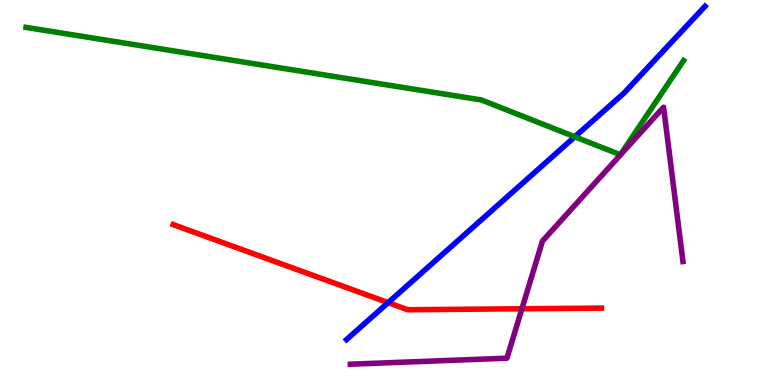[{'lines': ['blue', 'red'], 'intersections': [{'x': 5.01, 'y': 2.14}]}, {'lines': ['green', 'red'], 'intersections': []}, {'lines': ['purple', 'red'], 'intersections': [{'x': 6.73, 'y': 1.98}]}, {'lines': ['blue', 'green'], 'intersections': [{'x': 7.42, 'y': 6.45}]}, {'lines': ['blue', 'purple'], 'intersections': []}, {'lines': ['green', 'purple'], 'intersections': []}]